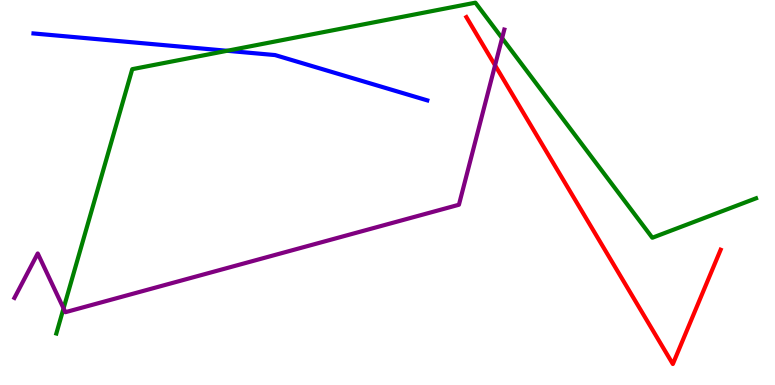[{'lines': ['blue', 'red'], 'intersections': []}, {'lines': ['green', 'red'], 'intersections': []}, {'lines': ['purple', 'red'], 'intersections': [{'x': 6.39, 'y': 8.3}]}, {'lines': ['blue', 'green'], 'intersections': [{'x': 2.93, 'y': 8.68}]}, {'lines': ['blue', 'purple'], 'intersections': []}, {'lines': ['green', 'purple'], 'intersections': [{'x': 0.82, 'y': 1.99}, {'x': 6.48, 'y': 9.01}]}]